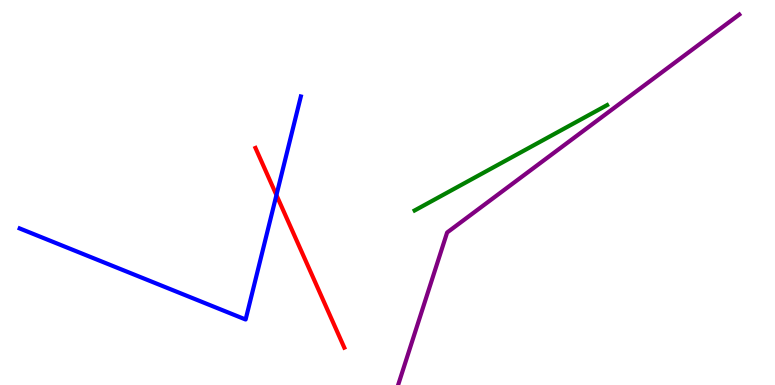[{'lines': ['blue', 'red'], 'intersections': [{'x': 3.57, 'y': 4.93}]}, {'lines': ['green', 'red'], 'intersections': []}, {'lines': ['purple', 'red'], 'intersections': []}, {'lines': ['blue', 'green'], 'intersections': []}, {'lines': ['blue', 'purple'], 'intersections': []}, {'lines': ['green', 'purple'], 'intersections': []}]